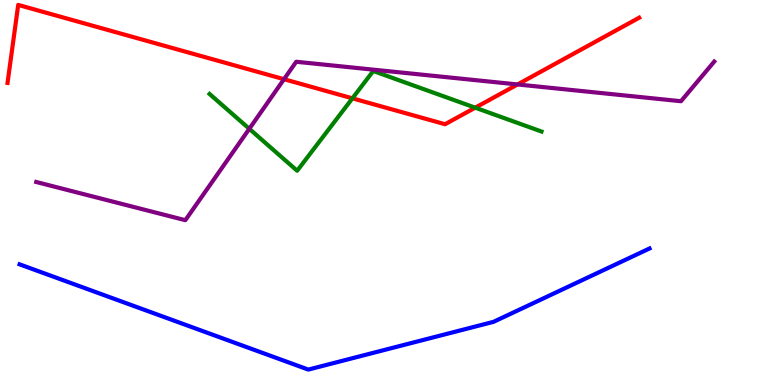[{'lines': ['blue', 'red'], 'intersections': []}, {'lines': ['green', 'red'], 'intersections': [{'x': 4.55, 'y': 7.45}, {'x': 6.13, 'y': 7.2}]}, {'lines': ['purple', 'red'], 'intersections': [{'x': 3.66, 'y': 7.94}, {'x': 6.68, 'y': 7.81}]}, {'lines': ['blue', 'green'], 'intersections': []}, {'lines': ['blue', 'purple'], 'intersections': []}, {'lines': ['green', 'purple'], 'intersections': [{'x': 3.22, 'y': 6.65}]}]